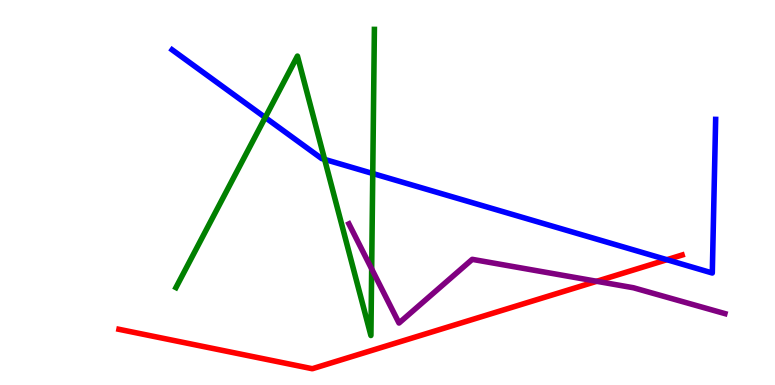[{'lines': ['blue', 'red'], 'intersections': [{'x': 8.61, 'y': 3.25}]}, {'lines': ['green', 'red'], 'intersections': []}, {'lines': ['purple', 'red'], 'intersections': [{'x': 7.7, 'y': 2.69}]}, {'lines': ['blue', 'green'], 'intersections': [{'x': 3.42, 'y': 6.95}, {'x': 4.19, 'y': 5.86}, {'x': 4.81, 'y': 5.49}]}, {'lines': ['blue', 'purple'], 'intersections': []}, {'lines': ['green', 'purple'], 'intersections': [{'x': 4.8, 'y': 3.02}]}]